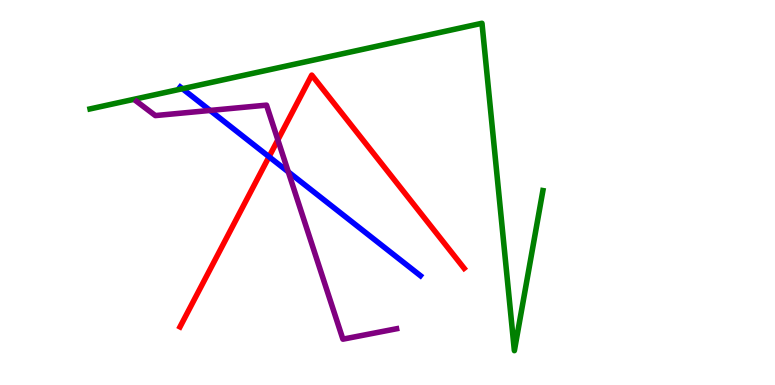[{'lines': ['blue', 'red'], 'intersections': [{'x': 3.47, 'y': 5.93}]}, {'lines': ['green', 'red'], 'intersections': []}, {'lines': ['purple', 'red'], 'intersections': [{'x': 3.59, 'y': 6.37}]}, {'lines': ['blue', 'green'], 'intersections': [{'x': 2.35, 'y': 7.7}]}, {'lines': ['blue', 'purple'], 'intersections': [{'x': 2.71, 'y': 7.13}, {'x': 3.72, 'y': 5.54}]}, {'lines': ['green', 'purple'], 'intersections': []}]